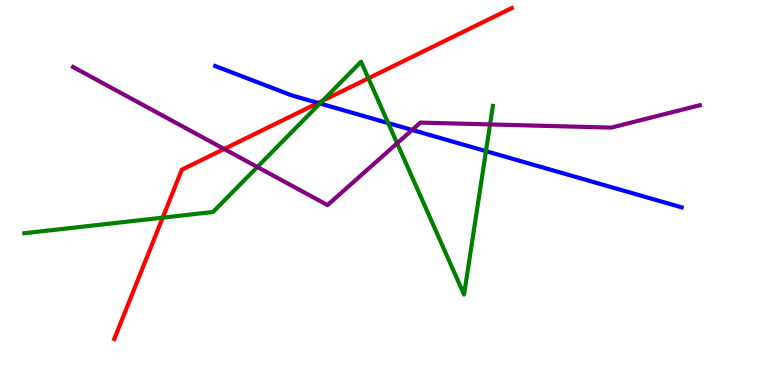[{'lines': ['blue', 'red'], 'intersections': [{'x': 4.1, 'y': 7.33}]}, {'lines': ['green', 'red'], 'intersections': [{'x': 2.1, 'y': 4.35}, {'x': 4.16, 'y': 7.38}, {'x': 4.75, 'y': 7.97}]}, {'lines': ['purple', 'red'], 'intersections': [{'x': 2.89, 'y': 6.13}]}, {'lines': ['blue', 'green'], 'intersections': [{'x': 4.13, 'y': 7.31}, {'x': 5.01, 'y': 6.8}, {'x': 6.27, 'y': 6.07}]}, {'lines': ['blue', 'purple'], 'intersections': [{'x': 5.32, 'y': 6.62}]}, {'lines': ['green', 'purple'], 'intersections': [{'x': 3.32, 'y': 5.66}, {'x': 5.12, 'y': 6.28}, {'x': 6.32, 'y': 6.77}]}]